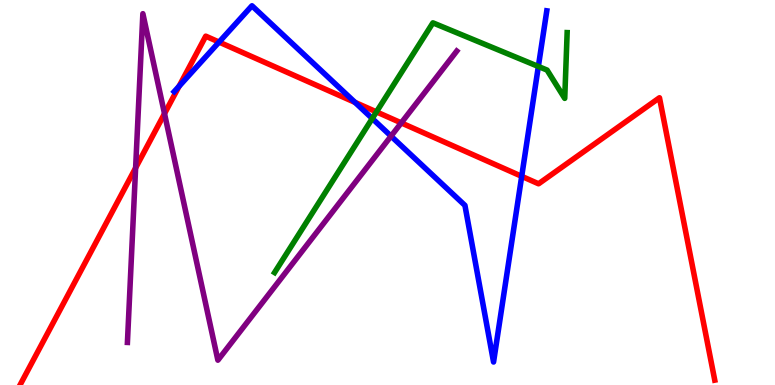[{'lines': ['blue', 'red'], 'intersections': [{'x': 2.31, 'y': 7.76}, {'x': 2.83, 'y': 8.91}, {'x': 4.58, 'y': 7.34}, {'x': 6.73, 'y': 5.42}]}, {'lines': ['green', 'red'], 'intersections': [{'x': 4.86, 'y': 7.09}]}, {'lines': ['purple', 'red'], 'intersections': [{'x': 1.75, 'y': 5.64}, {'x': 2.12, 'y': 7.05}, {'x': 5.18, 'y': 6.81}]}, {'lines': ['blue', 'green'], 'intersections': [{'x': 4.8, 'y': 6.92}, {'x': 6.95, 'y': 8.27}]}, {'lines': ['blue', 'purple'], 'intersections': [{'x': 5.05, 'y': 6.46}]}, {'lines': ['green', 'purple'], 'intersections': []}]